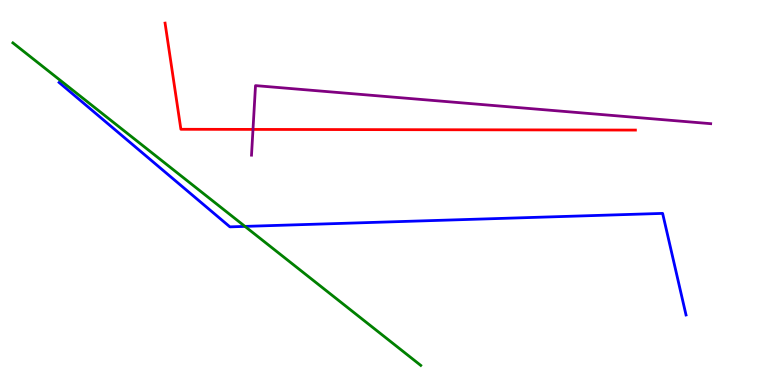[{'lines': ['blue', 'red'], 'intersections': []}, {'lines': ['green', 'red'], 'intersections': []}, {'lines': ['purple', 'red'], 'intersections': [{'x': 3.26, 'y': 6.64}]}, {'lines': ['blue', 'green'], 'intersections': [{'x': 3.16, 'y': 4.12}]}, {'lines': ['blue', 'purple'], 'intersections': []}, {'lines': ['green', 'purple'], 'intersections': []}]